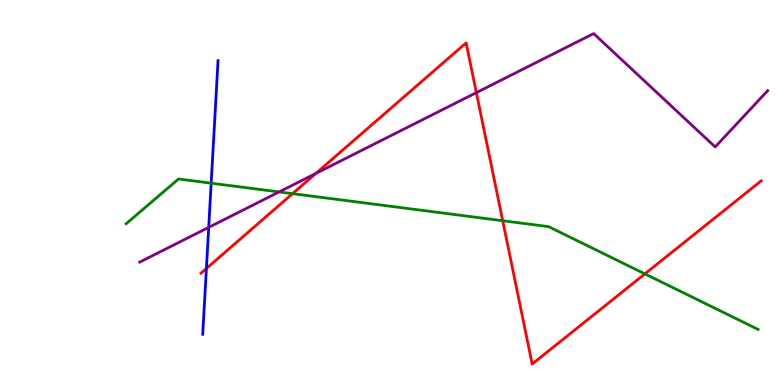[{'lines': ['blue', 'red'], 'intersections': [{'x': 2.66, 'y': 3.03}]}, {'lines': ['green', 'red'], 'intersections': [{'x': 3.77, 'y': 4.97}, {'x': 6.49, 'y': 4.27}, {'x': 8.32, 'y': 2.89}]}, {'lines': ['purple', 'red'], 'intersections': [{'x': 4.07, 'y': 5.49}, {'x': 6.15, 'y': 7.59}]}, {'lines': ['blue', 'green'], 'intersections': [{'x': 2.72, 'y': 5.24}]}, {'lines': ['blue', 'purple'], 'intersections': [{'x': 2.69, 'y': 4.09}]}, {'lines': ['green', 'purple'], 'intersections': [{'x': 3.6, 'y': 5.01}]}]